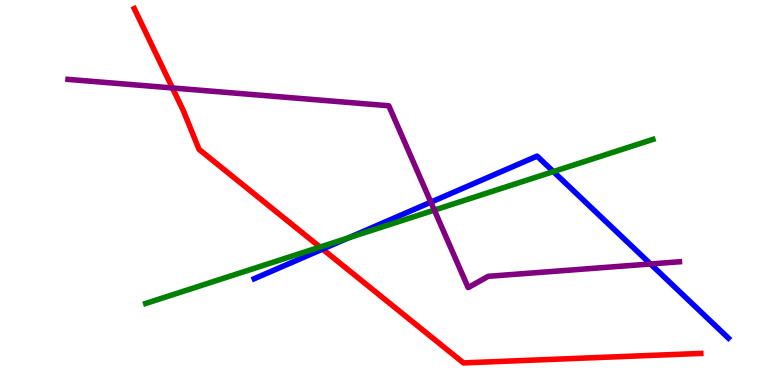[{'lines': ['blue', 'red'], 'intersections': [{'x': 4.16, 'y': 3.53}]}, {'lines': ['green', 'red'], 'intersections': [{'x': 4.13, 'y': 3.58}]}, {'lines': ['purple', 'red'], 'intersections': [{'x': 2.23, 'y': 7.72}]}, {'lines': ['blue', 'green'], 'intersections': [{'x': 4.5, 'y': 3.82}, {'x': 7.14, 'y': 5.54}]}, {'lines': ['blue', 'purple'], 'intersections': [{'x': 5.56, 'y': 4.75}, {'x': 8.39, 'y': 3.14}]}, {'lines': ['green', 'purple'], 'intersections': [{'x': 5.6, 'y': 4.54}]}]